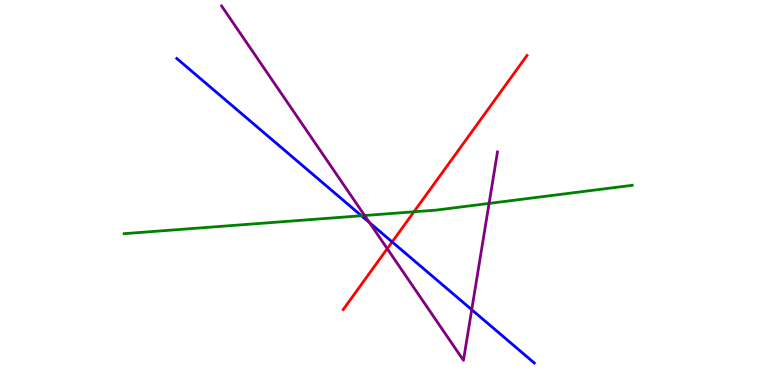[{'lines': ['blue', 'red'], 'intersections': [{'x': 5.06, 'y': 3.72}]}, {'lines': ['green', 'red'], 'intersections': [{'x': 5.34, 'y': 4.5}]}, {'lines': ['purple', 'red'], 'intersections': [{'x': 5.0, 'y': 3.54}]}, {'lines': ['blue', 'green'], 'intersections': [{'x': 4.66, 'y': 4.4}]}, {'lines': ['blue', 'purple'], 'intersections': [{'x': 4.77, 'y': 4.22}, {'x': 6.09, 'y': 1.96}]}, {'lines': ['green', 'purple'], 'intersections': [{'x': 4.7, 'y': 4.4}, {'x': 6.31, 'y': 4.72}]}]